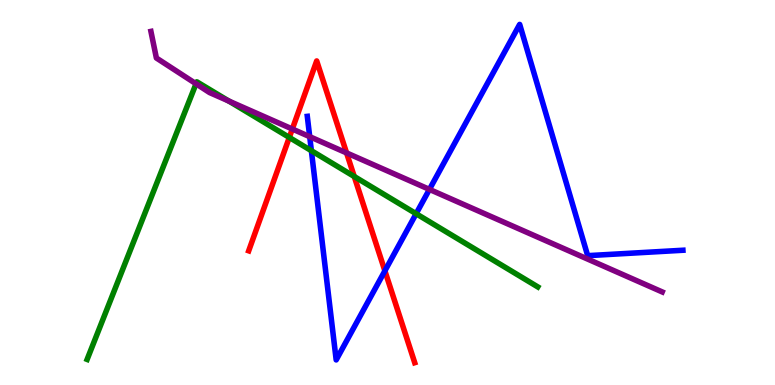[{'lines': ['blue', 'red'], 'intersections': [{'x': 4.97, 'y': 2.96}]}, {'lines': ['green', 'red'], 'intersections': [{'x': 3.73, 'y': 6.43}, {'x': 4.57, 'y': 5.42}]}, {'lines': ['purple', 'red'], 'intersections': [{'x': 3.77, 'y': 6.65}, {'x': 4.47, 'y': 6.03}]}, {'lines': ['blue', 'green'], 'intersections': [{'x': 4.02, 'y': 6.09}, {'x': 5.37, 'y': 4.45}]}, {'lines': ['blue', 'purple'], 'intersections': [{'x': 4.0, 'y': 6.45}, {'x': 5.54, 'y': 5.08}]}, {'lines': ['green', 'purple'], 'intersections': [{'x': 2.53, 'y': 7.82}, {'x': 2.95, 'y': 7.38}]}]